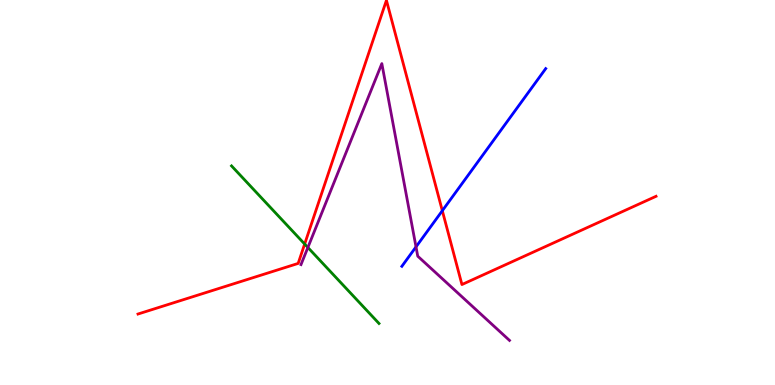[{'lines': ['blue', 'red'], 'intersections': [{'x': 5.71, 'y': 4.53}]}, {'lines': ['green', 'red'], 'intersections': [{'x': 3.93, 'y': 3.66}]}, {'lines': ['purple', 'red'], 'intersections': []}, {'lines': ['blue', 'green'], 'intersections': []}, {'lines': ['blue', 'purple'], 'intersections': [{'x': 5.37, 'y': 3.59}]}, {'lines': ['green', 'purple'], 'intersections': [{'x': 3.97, 'y': 3.57}]}]